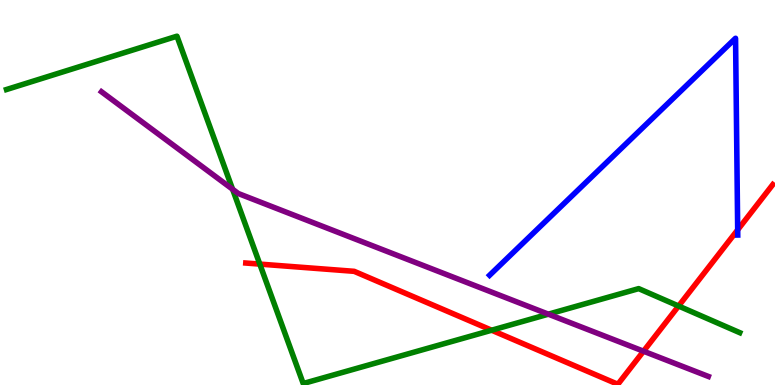[{'lines': ['blue', 'red'], 'intersections': [{'x': 9.52, 'y': 4.03}]}, {'lines': ['green', 'red'], 'intersections': [{'x': 3.35, 'y': 3.14}, {'x': 6.34, 'y': 1.42}, {'x': 8.76, 'y': 2.05}]}, {'lines': ['purple', 'red'], 'intersections': [{'x': 8.3, 'y': 0.878}]}, {'lines': ['blue', 'green'], 'intersections': []}, {'lines': ['blue', 'purple'], 'intersections': []}, {'lines': ['green', 'purple'], 'intersections': [{'x': 3.0, 'y': 5.08}, {'x': 7.08, 'y': 1.84}]}]